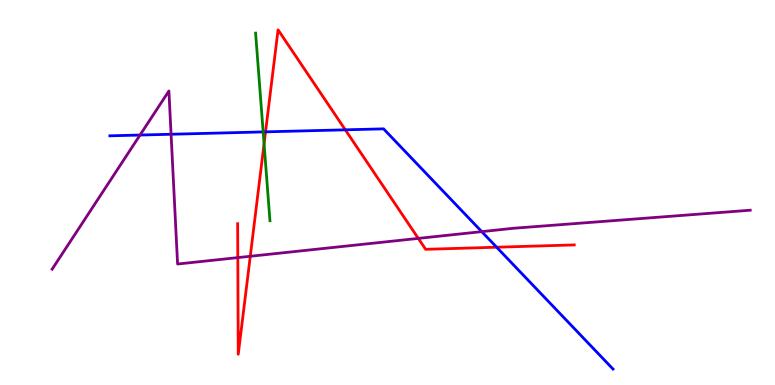[{'lines': ['blue', 'red'], 'intersections': [{'x': 3.43, 'y': 6.58}, {'x': 4.46, 'y': 6.63}, {'x': 6.41, 'y': 3.58}]}, {'lines': ['green', 'red'], 'intersections': [{'x': 3.41, 'y': 6.26}]}, {'lines': ['purple', 'red'], 'intersections': [{'x': 3.07, 'y': 3.31}, {'x': 3.23, 'y': 3.34}, {'x': 5.4, 'y': 3.81}]}, {'lines': ['blue', 'green'], 'intersections': [{'x': 3.4, 'y': 6.57}]}, {'lines': ['blue', 'purple'], 'intersections': [{'x': 1.81, 'y': 6.49}, {'x': 2.21, 'y': 6.51}, {'x': 6.22, 'y': 3.98}]}, {'lines': ['green', 'purple'], 'intersections': []}]